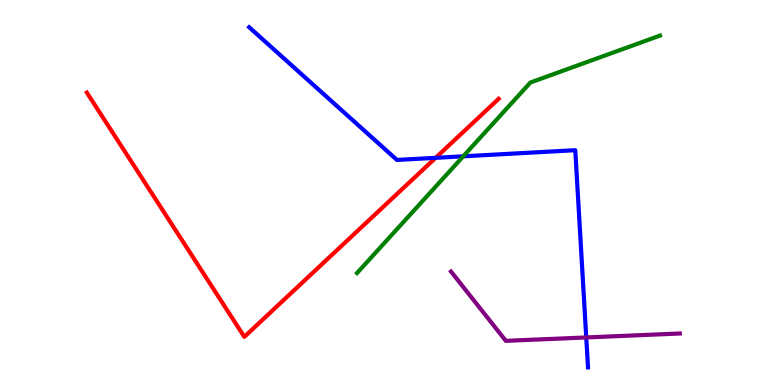[{'lines': ['blue', 'red'], 'intersections': [{'x': 5.62, 'y': 5.9}]}, {'lines': ['green', 'red'], 'intersections': []}, {'lines': ['purple', 'red'], 'intersections': []}, {'lines': ['blue', 'green'], 'intersections': [{'x': 5.98, 'y': 5.94}]}, {'lines': ['blue', 'purple'], 'intersections': [{'x': 7.56, 'y': 1.24}]}, {'lines': ['green', 'purple'], 'intersections': []}]